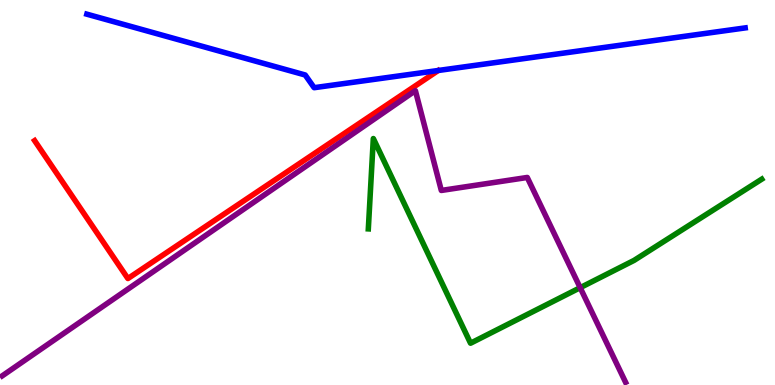[{'lines': ['blue', 'red'], 'intersections': []}, {'lines': ['green', 'red'], 'intersections': []}, {'lines': ['purple', 'red'], 'intersections': []}, {'lines': ['blue', 'green'], 'intersections': []}, {'lines': ['blue', 'purple'], 'intersections': []}, {'lines': ['green', 'purple'], 'intersections': [{'x': 7.49, 'y': 2.53}]}]